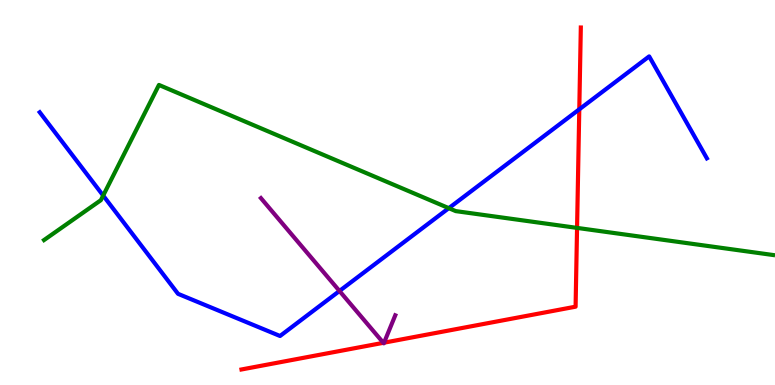[{'lines': ['blue', 'red'], 'intersections': [{'x': 7.47, 'y': 7.16}]}, {'lines': ['green', 'red'], 'intersections': [{'x': 7.45, 'y': 4.08}]}, {'lines': ['purple', 'red'], 'intersections': [{'x': 4.95, 'y': 1.1}, {'x': 4.96, 'y': 1.1}]}, {'lines': ['blue', 'green'], 'intersections': [{'x': 1.33, 'y': 4.92}, {'x': 5.79, 'y': 4.59}]}, {'lines': ['blue', 'purple'], 'intersections': [{'x': 4.38, 'y': 2.44}]}, {'lines': ['green', 'purple'], 'intersections': []}]